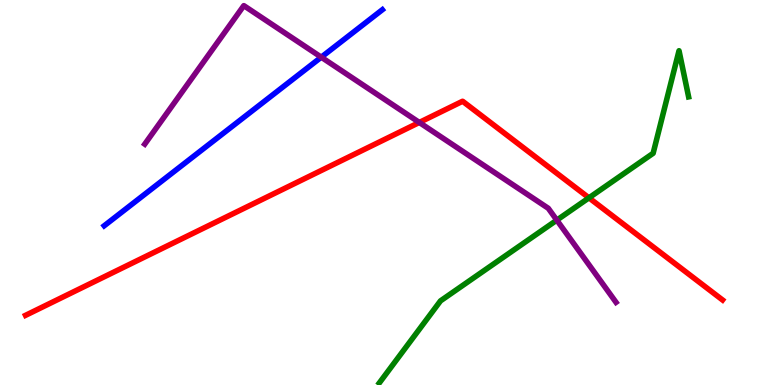[{'lines': ['blue', 'red'], 'intersections': []}, {'lines': ['green', 'red'], 'intersections': [{'x': 7.6, 'y': 4.86}]}, {'lines': ['purple', 'red'], 'intersections': [{'x': 5.41, 'y': 6.82}]}, {'lines': ['blue', 'green'], 'intersections': []}, {'lines': ['blue', 'purple'], 'intersections': [{'x': 4.15, 'y': 8.51}]}, {'lines': ['green', 'purple'], 'intersections': [{'x': 7.18, 'y': 4.28}]}]